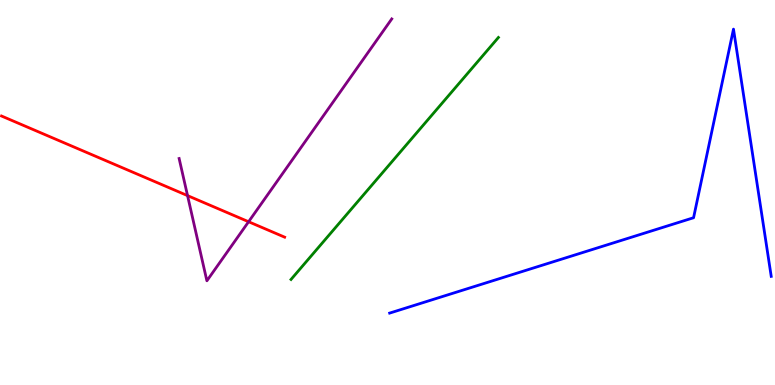[{'lines': ['blue', 'red'], 'intersections': []}, {'lines': ['green', 'red'], 'intersections': []}, {'lines': ['purple', 'red'], 'intersections': [{'x': 2.42, 'y': 4.92}, {'x': 3.21, 'y': 4.24}]}, {'lines': ['blue', 'green'], 'intersections': []}, {'lines': ['blue', 'purple'], 'intersections': []}, {'lines': ['green', 'purple'], 'intersections': []}]